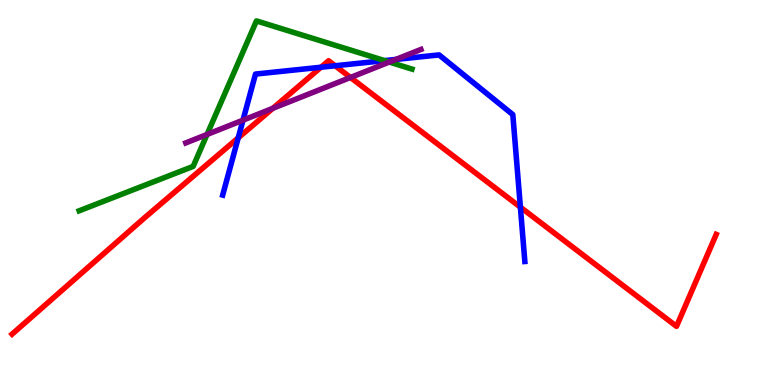[{'lines': ['blue', 'red'], 'intersections': [{'x': 3.07, 'y': 6.42}, {'x': 4.14, 'y': 8.25}, {'x': 4.32, 'y': 8.29}, {'x': 6.71, 'y': 4.62}]}, {'lines': ['green', 'red'], 'intersections': []}, {'lines': ['purple', 'red'], 'intersections': [{'x': 3.52, 'y': 7.19}, {'x': 4.52, 'y': 7.99}]}, {'lines': ['blue', 'green'], 'intersections': [{'x': 4.96, 'y': 8.43}]}, {'lines': ['blue', 'purple'], 'intersections': [{'x': 3.14, 'y': 6.88}, {'x': 5.11, 'y': 8.46}]}, {'lines': ['green', 'purple'], 'intersections': [{'x': 2.67, 'y': 6.51}, {'x': 5.02, 'y': 8.39}]}]